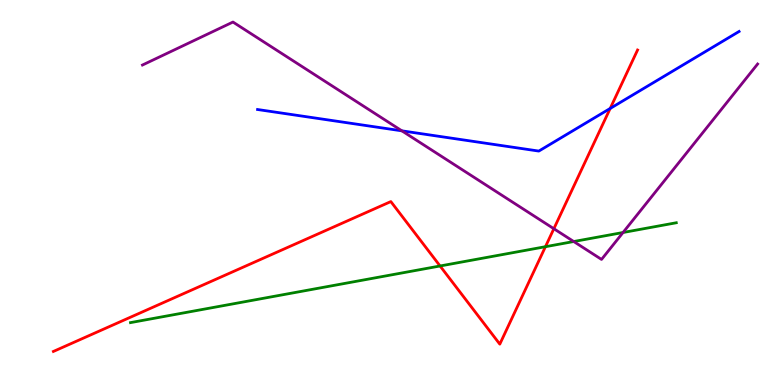[{'lines': ['blue', 'red'], 'intersections': [{'x': 7.87, 'y': 7.18}]}, {'lines': ['green', 'red'], 'intersections': [{'x': 5.68, 'y': 3.09}, {'x': 7.04, 'y': 3.59}]}, {'lines': ['purple', 'red'], 'intersections': [{'x': 7.15, 'y': 4.06}]}, {'lines': ['blue', 'green'], 'intersections': []}, {'lines': ['blue', 'purple'], 'intersections': [{'x': 5.19, 'y': 6.6}]}, {'lines': ['green', 'purple'], 'intersections': [{'x': 7.4, 'y': 3.73}, {'x': 8.04, 'y': 3.96}]}]